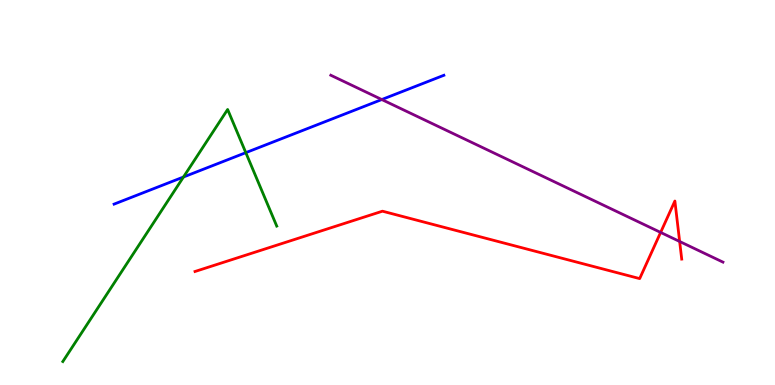[{'lines': ['blue', 'red'], 'intersections': []}, {'lines': ['green', 'red'], 'intersections': []}, {'lines': ['purple', 'red'], 'intersections': [{'x': 8.52, 'y': 3.96}, {'x': 8.77, 'y': 3.73}]}, {'lines': ['blue', 'green'], 'intersections': [{'x': 2.37, 'y': 5.4}, {'x': 3.17, 'y': 6.03}]}, {'lines': ['blue', 'purple'], 'intersections': [{'x': 4.93, 'y': 7.41}]}, {'lines': ['green', 'purple'], 'intersections': []}]